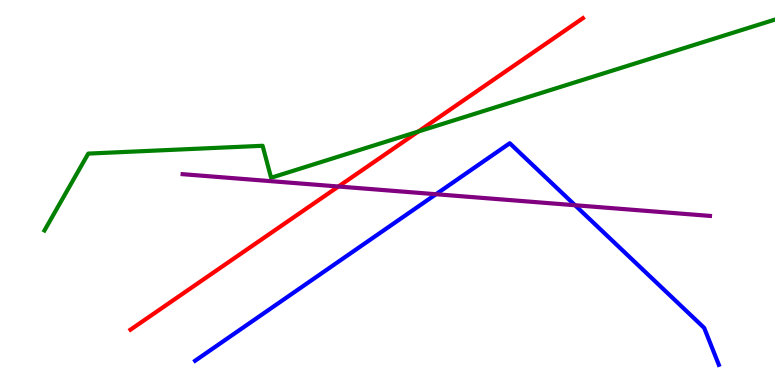[{'lines': ['blue', 'red'], 'intersections': []}, {'lines': ['green', 'red'], 'intersections': [{'x': 5.4, 'y': 6.58}]}, {'lines': ['purple', 'red'], 'intersections': [{'x': 4.37, 'y': 5.16}]}, {'lines': ['blue', 'green'], 'intersections': []}, {'lines': ['blue', 'purple'], 'intersections': [{'x': 5.63, 'y': 4.96}, {'x': 7.42, 'y': 4.67}]}, {'lines': ['green', 'purple'], 'intersections': []}]